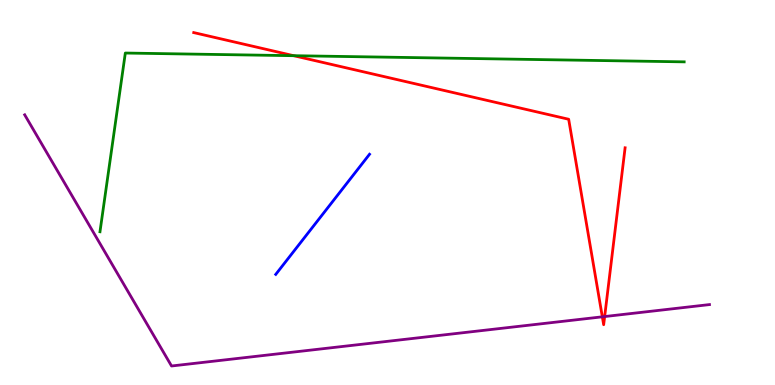[{'lines': ['blue', 'red'], 'intersections': []}, {'lines': ['green', 'red'], 'intersections': [{'x': 3.79, 'y': 8.55}]}, {'lines': ['purple', 'red'], 'intersections': [{'x': 7.77, 'y': 1.77}, {'x': 7.8, 'y': 1.78}]}, {'lines': ['blue', 'green'], 'intersections': []}, {'lines': ['blue', 'purple'], 'intersections': []}, {'lines': ['green', 'purple'], 'intersections': []}]